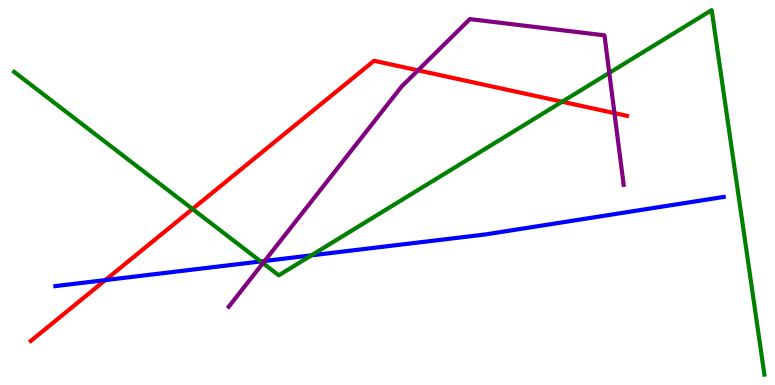[{'lines': ['blue', 'red'], 'intersections': [{'x': 1.36, 'y': 2.72}]}, {'lines': ['green', 'red'], 'intersections': [{'x': 2.48, 'y': 4.57}, {'x': 7.25, 'y': 7.36}]}, {'lines': ['purple', 'red'], 'intersections': [{'x': 5.39, 'y': 8.17}, {'x': 7.93, 'y': 7.06}]}, {'lines': ['blue', 'green'], 'intersections': [{'x': 3.36, 'y': 3.21}, {'x': 4.02, 'y': 3.37}]}, {'lines': ['blue', 'purple'], 'intersections': [{'x': 3.42, 'y': 3.22}]}, {'lines': ['green', 'purple'], 'intersections': [{'x': 3.39, 'y': 3.16}, {'x': 7.86, 'y': 8.11}]}]